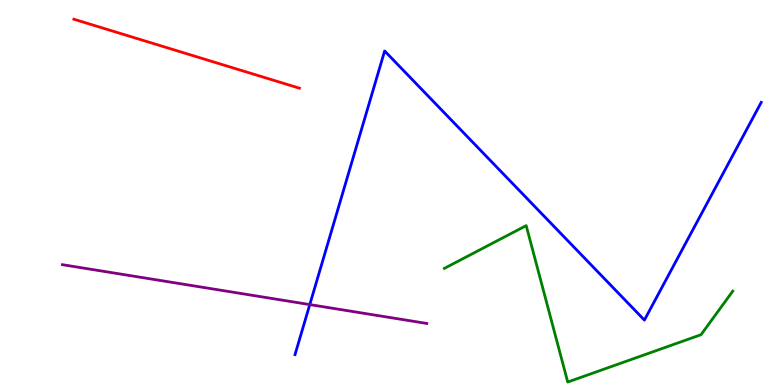[{'lines': ['blue', 'red'], 'intersections': []}, {'lines': ['green', 'red'], 'intersections': []}, {'lines': ['purple', 'red'], 'intersections': []}, {'lines': ['blue', 'green'], 'intersections': []}, {'lines': ['blue', 'purple'], 'intersections': [{'x': 4.0, 'y': 2.09}]}, {'lines': ['green', 'purple'], 'intersections': []}]